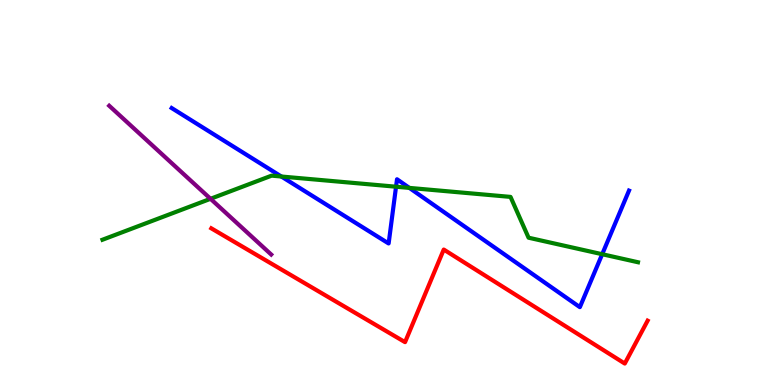[{'lines': ['blue', 'red'], 'intersections': []}, {'lines': ['green', 'red'], 'intersections': []}, {'lines': ['purple', 'red'], 'intersections': []}, {'lines': ['blue', 'green'], 'intersections': [{'x': 3.63, 'y': 5.42}, {'x': 5.11, 'y': 5.15}, {'x': 5.28, 'y': 5.12}, {'x': 7.77, 'y': 3.4}]}, {'lines': ['blue', 'purple'], 'intersections': []}, {'lines': ['green', 'purple'], 'intersections': [{'x': 2.72, 'y': 4.84}]}]